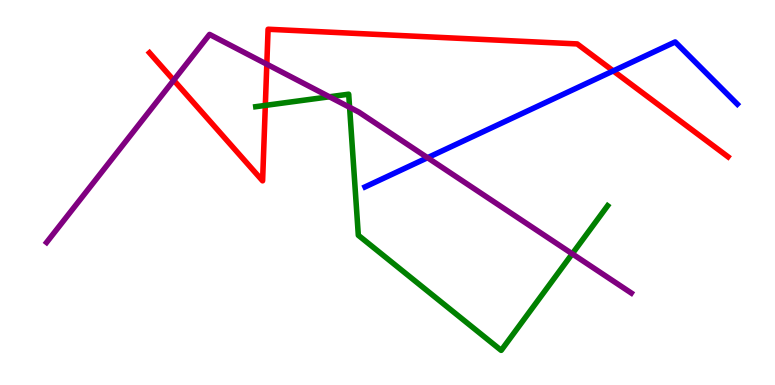[{'lines': ['blue', 'red'], 'intersections': [{'x': 7.91, 'y': 8.16}]}, {'lines': ['green', 'red'], 'intersections': [{'x': 3.42, 'y': 7.26}]}, {'lines': ['purple', 'red'], 'intersections': [{'x': 2.24, 'y': 7.92}, {'x': 3.44, 'y': 8.33}]}, {'lines': ['blue', 'green'], 'intersections': []}, {'lines': ['blue', 'purple'], 'intersections': [{'x': 5.52, 'y': 5.9}]}, {'lines': ['green', 'purple'], 'intersections': [{'x': 4.25, 'y': 7.49}, {'x': 4.51, 'y': 7.21}, {'x': 7.38, 'y': 3.41}]}]